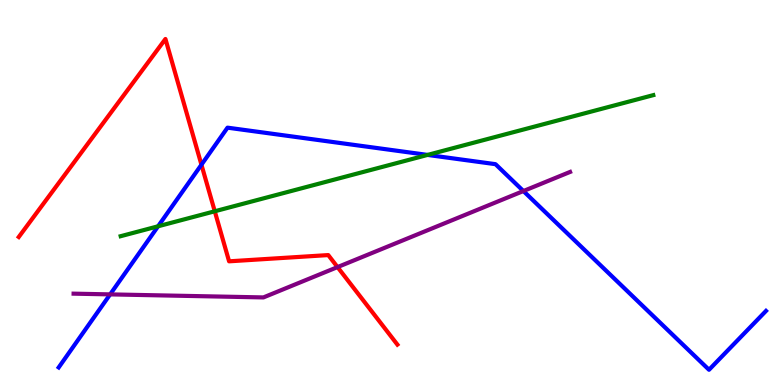[{'lines': ['blue', 'red'], 'intersections': [{'x': 2.6, 'y': 5.72}]}, {'lines': ['green', 'red'], 'intersections': [{'x': 2.77, 'y': 4.51}]}, {'lines': ['purple', 'red'], 'intersections': [{'x': 4.36, 'y': 3.06}]}, {'lines': ['blue', 'green'], 'intersections': [{'x': 2.04, 'y': 4.12}, {'x': 5.52, 'y': 5.98}]}, {'lines': ['blue', 'purple'], 'intersections': [{'x': 1.42, 'y': 2.35}, {'x': 6.75, 'y': 5.04}]}, {'lines': ['green', 'purple'], 'intersections': []}]